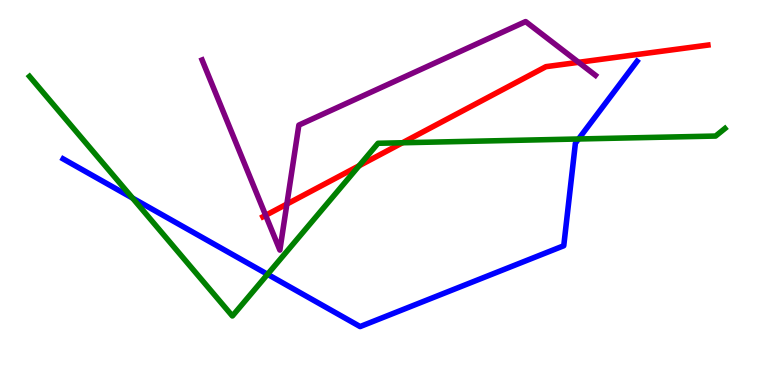[{'lines': ['blue', 'red'], 'intersections': []}, {'lines': ['green', 'red'], 'intersections': [{'x': 4.63, 'y': 5.69}, {'x': 5.19, 'y': 6.29}]}, {'lines': ['purple', 'red'], 'intersections': [{'x': 3.43, 'y': 4.41}, {'x': 3.7, 'y': 4.7}, {'x': 7.47, 'y': 8.38}]}, {'lines': ['blue', 'green'], 'intersections': [{'x': 1.71, 'y': 4.85}, {'x': 3.45, 'y': 2.88}, {'x': 7.47, 'y': 6.39}]}, {'lines': ['blue', 'purple'], 'intersections': []}, {'lines': ['green', 'purple'], 'intersections': []}]